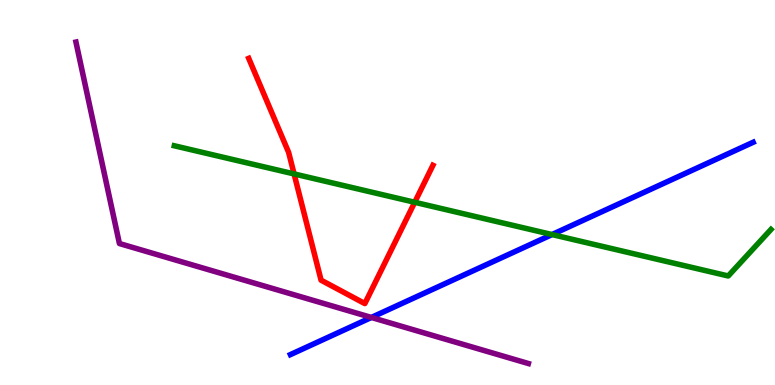[{'lines': ['blue', 'red'], 'intersections': []}, {'lines': ['green', 'red'], 'intersections': [{'x': 3.79, 'y': 5.48}, {'x': 5.35, 'y': 4.75}]}, {'lines': ['purple', 'red'], 'intersections': []}, {'lines': ['blue', 'green'], 'intersections': [{'x': 7.12, 'y': 3.91}]}, {'lines': ['blue', 'purple'], 'intersections': [{'x': 4.79, 'y': 1.75}]}, {'lines': ['green', 'purple'], 'intersections': []}]